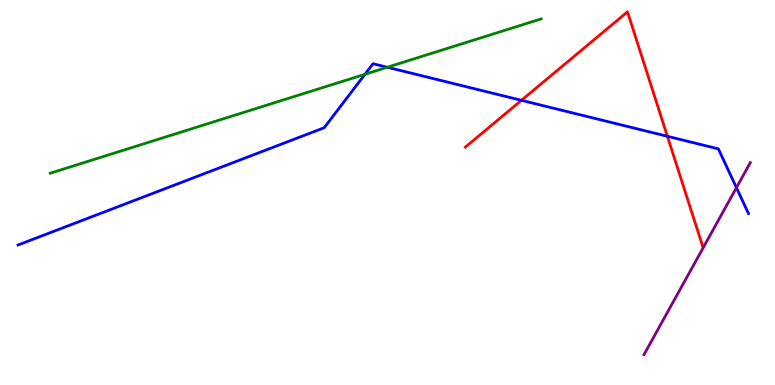[{'lines': ['blue', 'red'], 'intersections': [{'x': 6.73, 'y': 7.39}, {'x': 8.61, 'y': 6.46}]}, {'lines': ['green', 'red'], 'intersections': []}, {'lines': ['purple', 'red'], 'intersections': []}, {'lines': ['blue', 'green'], 'intersections': [{'x': 4.71, 'y': 8.07}, {'x': 5.0, 'y': 8.25}]}, {'lines': ['blue', 'purple'], 'intersections': [{'x': 9.5, 'y': 5.13}]}, {'lines': ['green', 'purple'], 'intersections': []}]